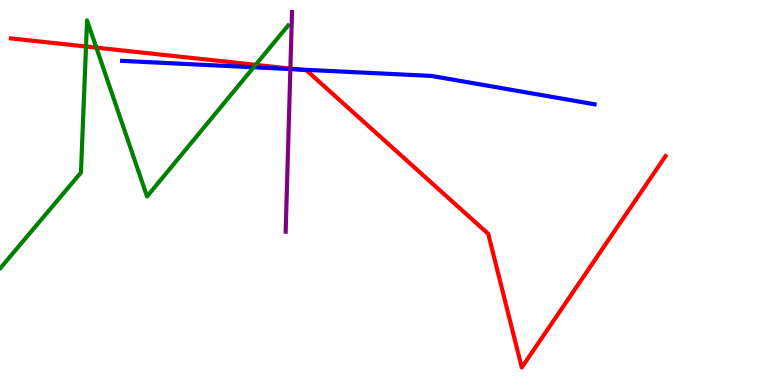[{'lines': ['blue', 'red'], 'intersections': [{'x': 3.85, 'y': 8.2}]}, {'lines': ['green', 'red'], 'intersections': [{'x': 1.11, 'y': 8.79}, {'x': 1.24, 'y': 8.76}, {'x': 3.3, 'y': 8.32}]}, {'lines': ['purple', 'red'], 'intersections': [{'x': 3.75, 'y': 8.22}]}, {'lines': ['blue', 'green'], 'intersections': [{'x': 3.27, 'y': 8.25}]}, {'lines': ['blue', 'purple'], 'intersections': [{'x': 3.75, 'y': 8.21}]}, {'lines': ['green', 'purple'], 'intersections': []}]